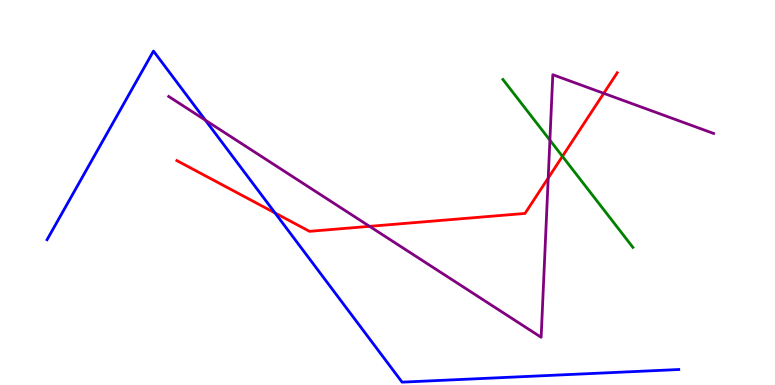[{'lines': ['blue', 'red'], 'intersections': [{'x': 3.55, 'y': 4.47}]}, {'lines': ['green', 'red'], 'intersections': [{'x': 7.26, 'y': 5.94}]}, {'lines': ['purple', 'red'], 'intersections': [{'x': 4.77, 'y': 4.12}, {'x': 7.07, 'y': 5.38}, {'x': 7.79, 'y': 7.58}]}, {'lines': ['blue', 'green'], 'intersections': []}, {'lines': ['blue', 'purple'], 'intersections': [{'x': 2.65, 'y': 6.88}]}, {'lines': ['green', 'purple'], 'intersections': [{'x': 7.1, 'y': 6.36}]}]